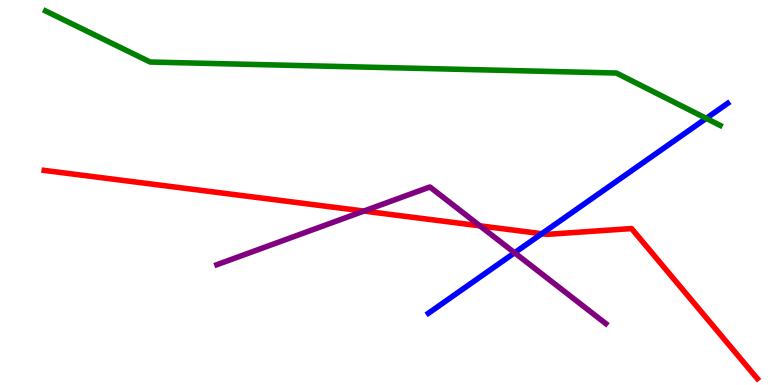[{'lines': ['blue', 'red'], 'intersections': [{'x': 6.99, 'y': 3.93}]}, {'lines': ['green', 'red'], 'intersections': []}, {'lines': ['purple', 'red'], 'intersections': [{'x': 4.7, 'y': 4.52}, {'x': 6.19, 'y': 4.13}]}, {'lines': ['blue', 'green'], 'intersections': [{'x': 9.11, 'y': 6.93}]}, {'lines': ['blue', 'purple'], 'intersections': [{'x': 6.64, 'y': 3.43}]}, {'lines': ['green', 'purple'], 'intersections': []}]